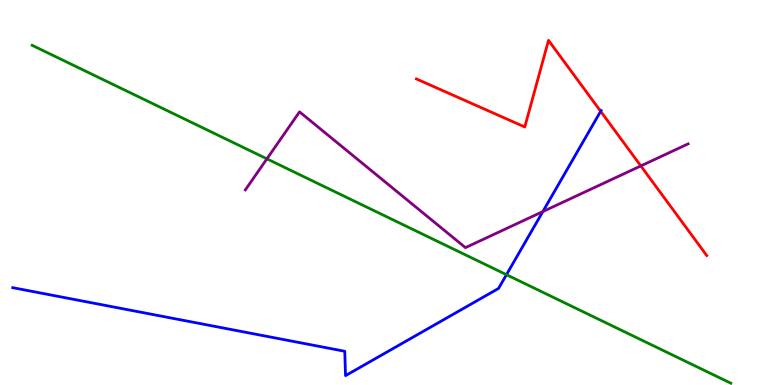[{'lines': ['blue', 'red'], 'intersections': [{'x': 7.75, 'y': 7.11}]}, {'lines': ['green', 'red'], 'intersections': []}, {'lines': ['purple', 'red'], 'intersections': [{'x': 8.27, 'y': 5.69}]}, {'lines': ['blue', 'green'], 'intersections': [{'x': 6.54, 'y': 2.87}]}, {'lines': ['blue', 'purple'], 'intersections': [{'x': 7.0, 'y': 4.5}]}, {'lines': ['green', 'purple'], 'intersections': [{'x': 3.44, 'y': 5.87}]}]